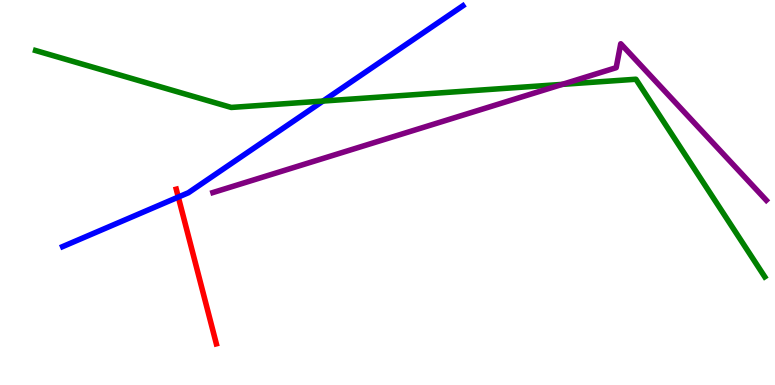[{'lines': ['blue', 'red'], 'intersections': [{'x': 2.3, 'y': 4.88}]}, {'lines': ['green', 'red'], 'intersections': []}, {'lines': ['purple', 'red'], 'intersections': []}, {'lines': ['blue', 'green'], 'intersections': [{'x': 4.17, 'y': 7.38}]}, {'lines': ['blue', 'purple'], 'intersections': []}, {'lines': ['green', 'purple'], 'intersections': [{'x': 7.26, 'y': 7.81}]}]